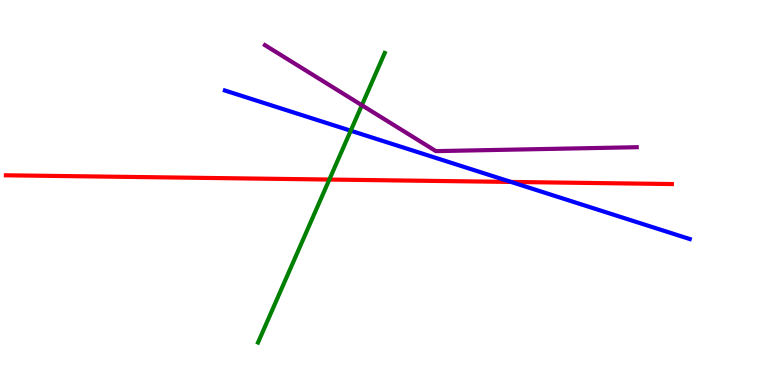[{'lines': ['blue', 'red'], 'intersections': [{'x': 6.59, 'y': 5.27}]}, {'lines': ['green', 'red'], 'intersections': [{'x': 4.25, 'y': 5.34}]}, {'lines': ['purple', 'red'], 'intersections': []}, {'lines': ['blue', 'green'], 'intersections': [{'x': 4.53, 'y': 6.61}]}, {'lines': ['blue', 'purple'], 'intersections': []}, {'lines': ['green', 'purple'], 'intersections': [{'x': 4.67, 'y': 7.27}]}]